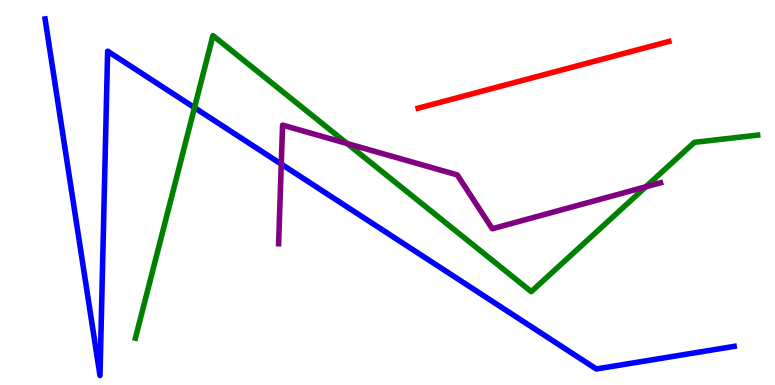[{'lines': ['blue', 'red'], 'intersections': []}, {'lines': ['green', 'red'], 'intersections': []}, {'lines': ['purple', 'red'], 'intersections': []}, {'lines': ['blue', 'green'], 'intersections': [{'x': 2.51, 'y': 7.2}]}, {'lines': ['blue', 'purple'], 'intersections': [{'x': 3.63, 'y': 5.74}]}, {'lines': ['green', 'purple'], 'intersections': [{'x': 4.48, 'y': 6.27}, {'x': 8.33, 'y': 5.15}]}]